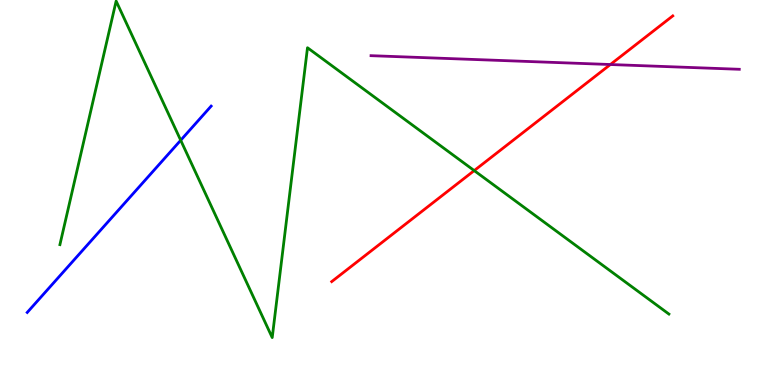[{'lines': ['blue', 'red'], 'intersections': []}, {'lines': ['green', 'red'], 'intersections': [{'x': 6.12, 'y': 5.57}]}, {'lines': ['purple', 'red'], 'intersections': [{'x': 7.88, 'y': 8.32}]}, {'lines': ['blue', 'green'], 'intersections': [{'x': 2.33, 'y': 6.36}]}, {'lines': ['blue', 'purple'], 'intersections': []}, {'lines': ['green', 'purple'], 'intersections': []}]